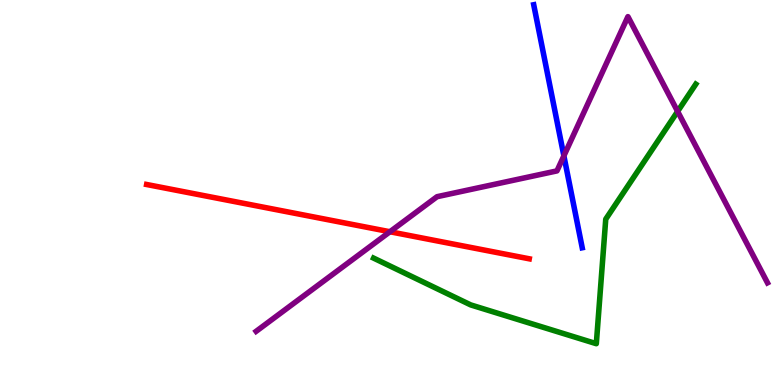[{'lines': ['blue', 'red'], 'intersections': []}, {'lines': ['green', 'red'], 'intersections': []}, {'lines': ['purple', 'red'], 'intersections': [{'x': 5.03, 'y': 3.98}]}, {'lines': ['blue', 'green'], 'intersections': []}, {'lines': ['blue', 'purple'], 'intersections': [{'x': 7.28, 'y': 5.95}]}, {'lines': ['green', 'purple'], 'intersections': [{'x': 8.74, 'y': 7.11}]}]